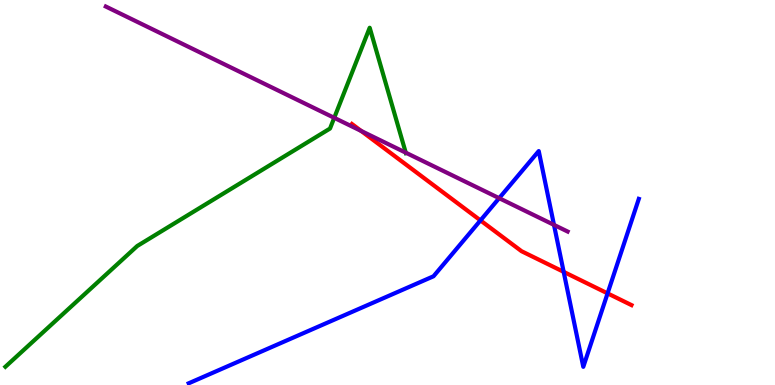[{'lines': ['blue', 'red'], 'intersections': [{'x': 6.2, 'y': 4.28}, {'x': 7.27, 'y': 2.94}, {'x': 7.84, 'y': 2.38}]}, {'lines': ['green', 'red'], 'intersections': []}, {'lines': ['purple', 'red'], 'intersections': [{'x': 4.66, 'y': 6.6}]}, {'lines': ['blue', 'green'], 'intersections': []}, {'lines': ['blue', 'purple'], 'intersections': [{'x': 6.44, 'y': 4.85}, {'x': 7.15, 'y': 4.16}]}, {'lines': ['green', 'purple'], 'intersections': [{'x': 4.31, 'y': 6.94}, {'x': 5.24, 'y': 6.03}]}]